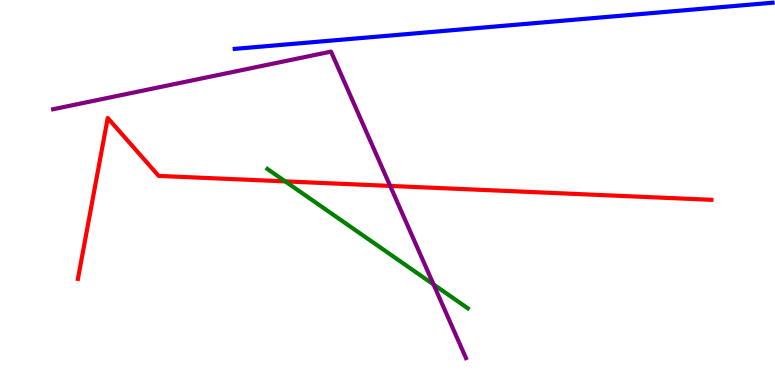[{'lines': ['blue', 'red'], 'intersections': []}, {'lines': ['green', 'red'], 'intersections': [{'x': 3.68, 'y': 5.29}]}, {'lines': ['purple', 'red'], 'intersections': [{'x': 5.03, 'y': 5.17}]}, {'lines': ['blue', 'green'], 'intersections': []}, {'lines': ['blue', 'purple'], 'intersections': []}, {'lines': ['green', 'purple'], 'intersections': [{'x': 5.59, 'y': 2.61}]}]